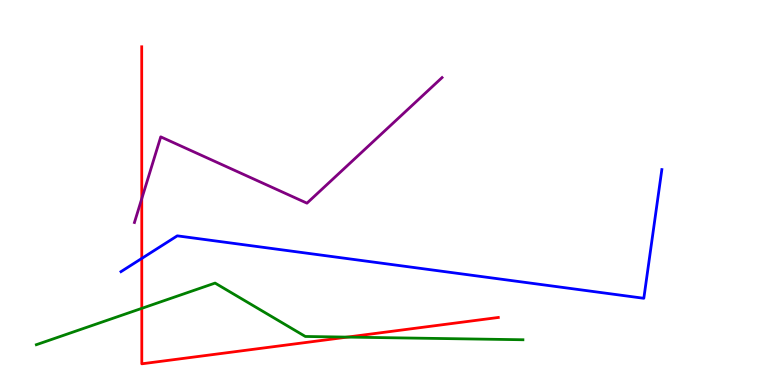[{'lines': ['blue', 'red'], 'intersections': [{'x': 1.83, 'y': 3.29}]}, {'lines': ['green', 'red'], 'intersections': [{'x': 1.83, 'y': 1.99}, {'x': 4.48, 'y': 1.24}]}, {'lines': ['purple', 'red'], 'intersections': [{'x': 1.83, 'y': 4.84}]}, {'lines': ['blue', 'green'], 'intersections': []}, {'lines': ['blue', 'purple'], 'intersections': []}, {'lines': ['green', 'purple'], 'intersections': []}]